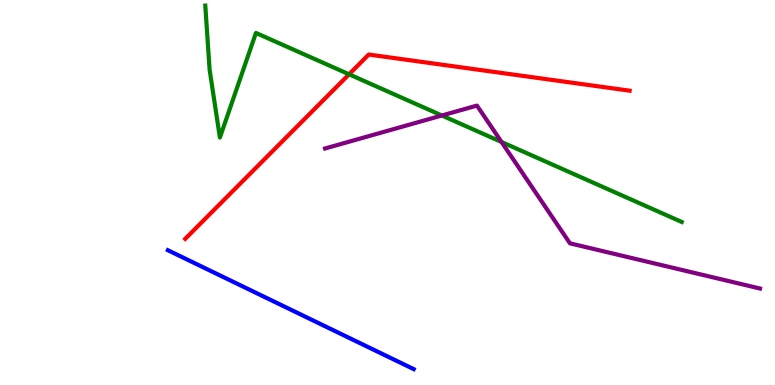[{'lines': ['blue', 'red'], 'intersections': []}, {'lines': ['green', 'red'], 'intersections': [{'x': 4.5, 'y': 8.07}]}, {'lines': ['purple', 'red'], 'intersections': []}, {'lines': ['blue', 'green'], 'intersections': []}, {'lines': ['blue', 'purple'], 'intersections': []}, {'lines': ['green', 'purple'], 'intersections': [{'x': 5.7, 'y': 7.0}, {'x': 6.47, 'y': 6.31}]}]